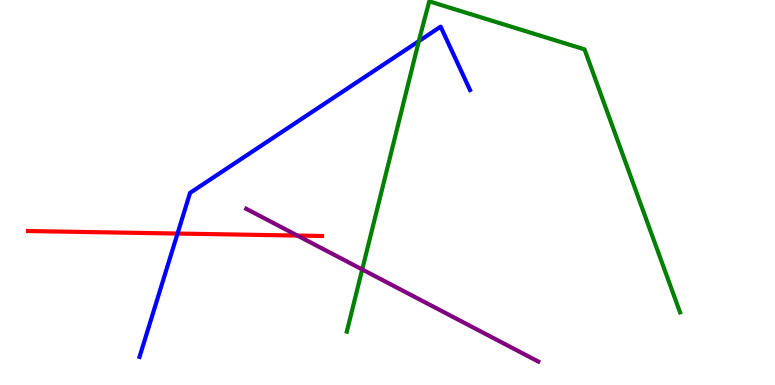[{'lines': ['blue', 'red'], 'intersections': [{'x': 2.29, 'y': 3.93}]}, {'lines': ['green', 'red'], 'intersections': []}, {'lines': ['purple', 'red'], 'intersections': [{'x': 3.84, 'y': 3.88}]}, {'lines': ['blue', 'green'], 'intersections': [{'x': 5.4, 'y': 8.93}]}, {'lines': ['blue', 'purple'], 'intersections': []}, {'lines': ['green', 'purple'], 'intersections': [{'x': 4.67, 'y': 3.0}]}]